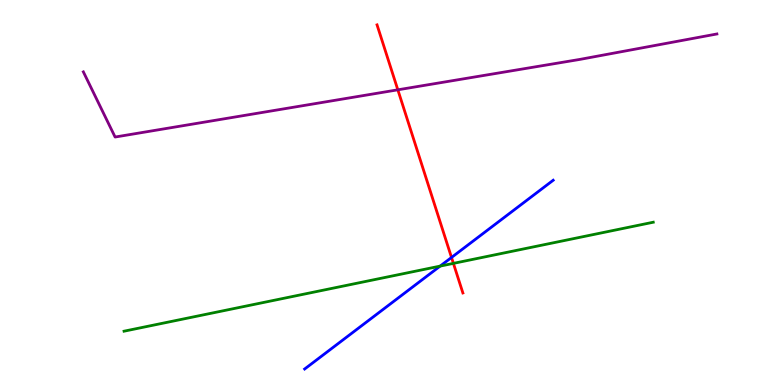[{'lines': ['blue', 'red'], 'intersections': [{'x': 5.83, 'y': 3.31}]}, {'lines': ['green', 'red'], 'intersections': [{'x': 5.85, 'y': 3.16}]}, {'lines': ['purple', 'red'], 'intersections': [{'x': 5.13, 'y': 7.67}]}, {'lines': ['blue', 'green'], 'intersections': [{'x': 5.68, 'y': 3.09}]}, {'lines': ['blue', 'purple'], 'intersections': []}, {'lines': ['green', 'purple'], 'intersections': []}]